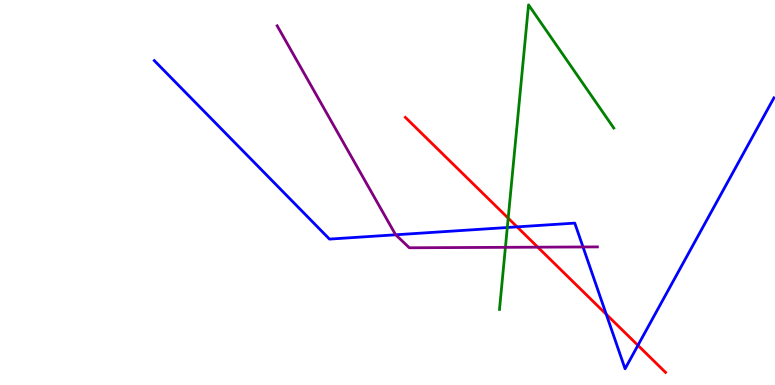[{'lines': ['blue', 'red'], 'intersections': [{'x': 6.67, 'y': 4.11}, {'x': 7.82, 'y': 1.84}, {'x': 8.23, 'y': 1.03}]}, {'lines': ['green', 'red'], 'intersections': [{'x': 6.56, 'y': 4.33}]}, {'lines': ['purple', 'red'], 'intersections': [{'x': 6.94, 'y': 3.58}]}, {'lines': ['blue', 'green'], 'intersections': [{'x': 6.55, 'y': 4.09}]}, {'lines': ['blue', 'purple'], 'intersections': [{'x': 5.11, 'y': 3.9}, {'x': 7.52, 'y': 3.59}]}, {'lines': ['green', 'purple'], 'intersections': [{'x': 6.52, 'y': 3.58}]}]